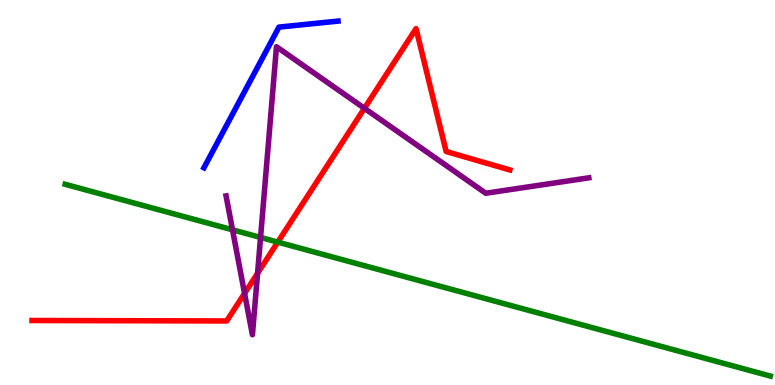[{'lines': ['blue', 'red'], 'intersections': []}, {'lines': ['green', 'red'], 'intersections': [{'x': 3.58, 'y': 3.71}]}, {'lines': ['purple', 'red'], 'intersections': [{'x': 3.16, 'y': 2.38}, {'x': 3.32, 'y': 2.9}, {'x': 4.7, 'y': 7.19}]}, {'lines': ['blue', 'green'], 'intersections': []}, {'lines': ['blue', 'purple'], 'intersections': []}, {'lines': ['green', 'purple'], 'intersections': [{'x': 3.0, 'y': 4.03}, {'x': 3.36, 'y': 3.83}]}]